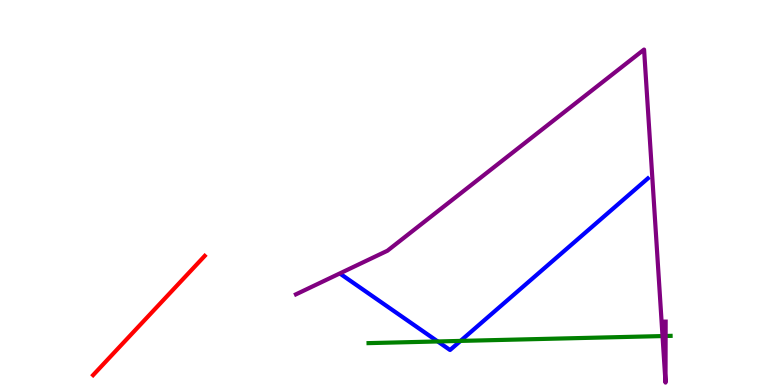[{'lines': ['blue', 'red'], 'intersections': []}, {'lines': ['green', 'red'], 'intersections': []}, {'lines': ['purple', 'red'], 'intersections': []}, {'lines': ['blue', 'green'], 'intersections': [{'x': 5.65, 'y': 1.13}, {'x': 5.94, 'y': 1.15}]}, {'lines': ['blue', 'purple'], 'intersections': []}, {'lines': ['green', 'purple'], 'intersections': [{'x': 8.55, 'y': 1.27}, {'x': 8.59, 'y': 1.27}]}]